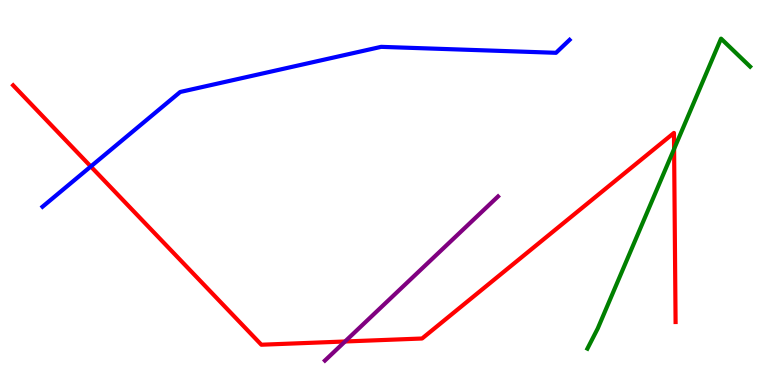[{'lines': ['blue', 'red'], 'intersections': [{'x': 1.17, 'y': 5.68}]}, {'lines': ['green', 'red'], 'intersections': [{'x': 8.7, 'y': 6.13}]}, {'lines': ['purple', 'red'], 'intersections': [{'x': 4.45, 'y': 1.13}]}, {'lines': ['blue', 'green'], 'intersections': []}, {'lines': ['blue', 'purple'], 'intersections': []}, {'lines': ['green', 'purple'], 'intersections': []}]